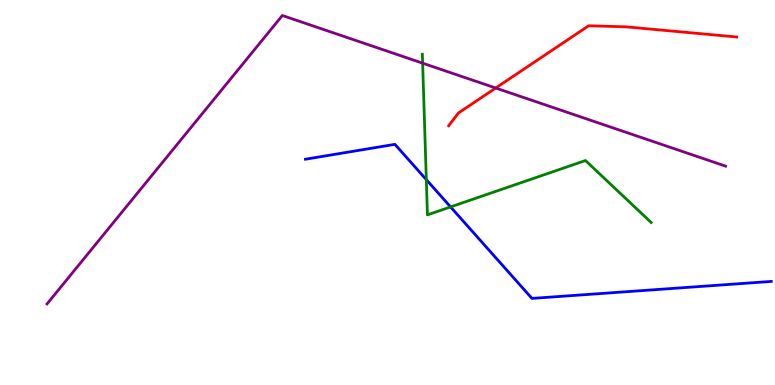[{'lines': ['blue', 'red'], 'intersections': []}, {'lines': ['green', 'red'], 'intersections': []}, {'lines': ['purple', 'red'], 'intersections': [{'x': 6.4, 'y': 7.71}]}, {'lines': ['blue', 'green'], 'intersections': [{'x': 5.5, 'y': 5.33}, {'x': 5.81, 'y': 4.63}]}, {'lines': ['blue', 'purple'], 'intersections': []}, {'lines': ['green', 'purple'], 'intersections': [{'x': 5.45, 'y': 8.36}]}]